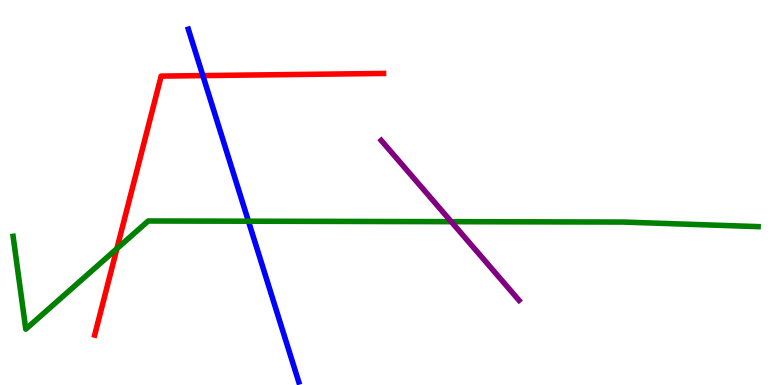[{'lines': ['blue', 'red'], 'intersections': [{'x': 2.62, 'y': 8.04}]}, {'lines': ['green', 'red'], 'intersections': [{'x': 1.51, 'y': 3.54}]}, {'lines': ['purple', 'red'], 'intersections': []}, {'lines': ['blue', 'green'], 'intersections': [{'x': 3.21, 'y': 4.25}]}, {'lines': ['blue', 'purple'], 'intersections': []}, {'lines': ['green', 'purple'], 'intersections': [{'x': 5.82, 'y': 4.24}]}]